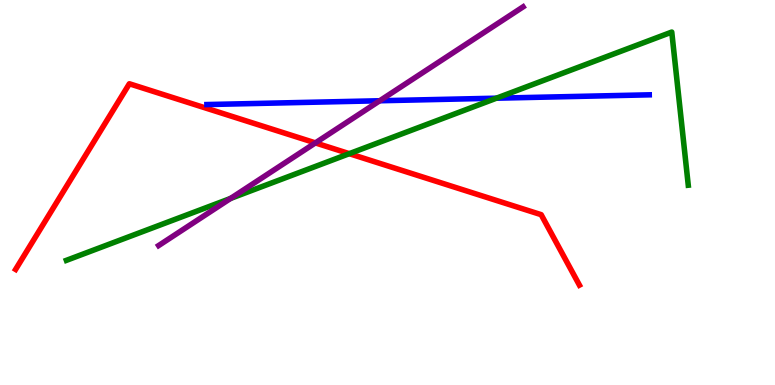[{'lines': ['blue', 'red'], 'intersections': []}, {'lines': ['green', 'red'], 'intersections': [{'x': 4.51, 'y': 6.01}]}, {'lines': ['purple', 'red'], 'intersections': [{'x': 4.07, 'y': 6.29}]}, {'lines': ['blue', 'green'], 'intersections': [{'x': 6.41, 'y': 7.45}]}, {'lines': ['blue', 'purple'], 'intersections': [{'x': 4.9, 'y': 7.38}]}, {'lines': ['green', 'purple'], 'intersections': [{'x': 2.98, 'y': 4.85}]}]